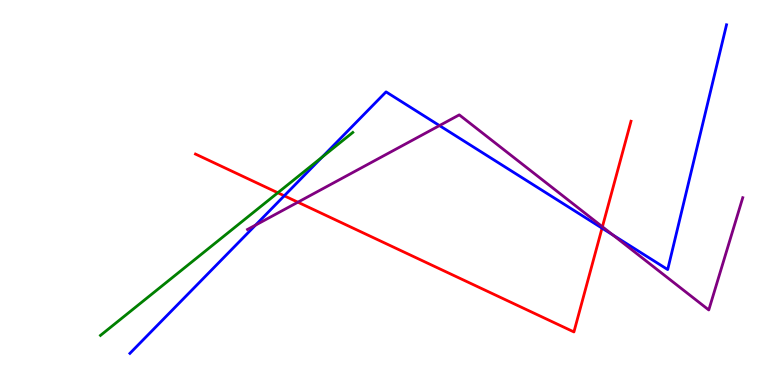[{'lines': ['blue', 'red'], 'intersections': [{'x': 3.67, 'y': 4.91}, {'x': 7.77, 'y': 4.07}]}, {'lines': ['green', 'red'], 'intersections': [{'x': 3.58, 'y': 4.99}]}, {'lines': ['purple', 'red'], 'intersections': [{'x': 3.84, 'y': 4.75}, {'x': 7.77, 'y': 4.11}]}, {'lines': ['blue', 'green'], 'intersections': [{'x': 4.16, 'y': 5.92}]}, {'lines': ['blue', 'purple'], 'intersections': [{'x': 3.3, 'y': 4.15}, {'x': 5.67, 'y': 6.74}, {'x': 7.91, 'y': 3.9}]}, {'lines': ['green', 'purple'], 'intersections': []}]